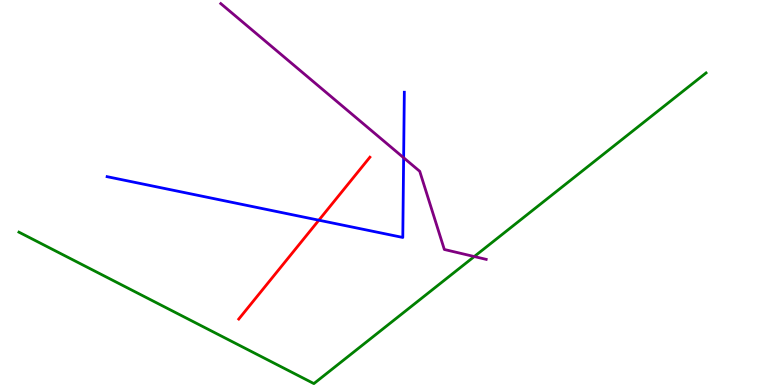[{'lines': ['blue', 'red'], 'intersections': [{'x': 4.11, 'y': 4.28}]}, {'lines': ['green', 'red'], 'intersections': []}, {'lines': ['purple', 'red'], 'intersections': []}, {'lines': ['blue', 'green'], 'intersections': []}, {'lines': ['blue', 'purple'], 'intersections': [{'x': 5.21, 'y': 5.9}]}, {'lines': ['green', 'purple'], 'intersections': [{'x': 6.12, 'y': 3.34}]}]